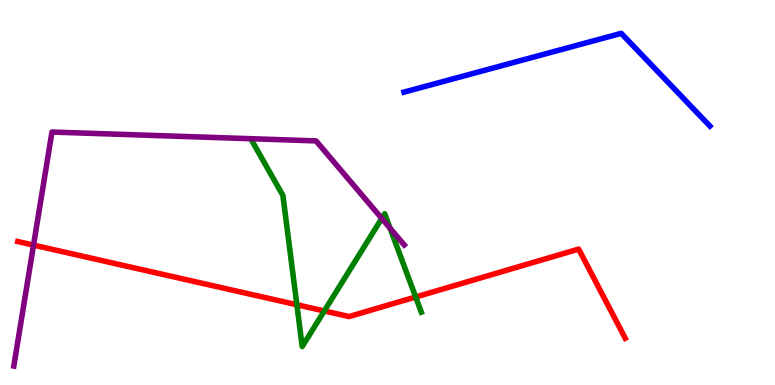[{'lines': ['blue', 'red'], 'intersections': []}, {'lines': ['green', 'red'], 'intersections': [{'x': 3.83, 'y': 2.08}, {'x': 4.18, 'y': 1.92}, {'x': 5.36, 'y': 2.29}]}, {'lines': ['purple', 'red'], 'intersections': [{'x': 0.433, 'y': 3.63}]}, {'lines': ['blue', 'green'], 'intersections': []}, {'lines': ['blue', 'purple'], 'intersections': []}, {'lines': ['green', 'purple'], 'intersections': [{'x': 4.93, 'y': 4.33}, {'x': 5.03, 'y': 4.07}]}]